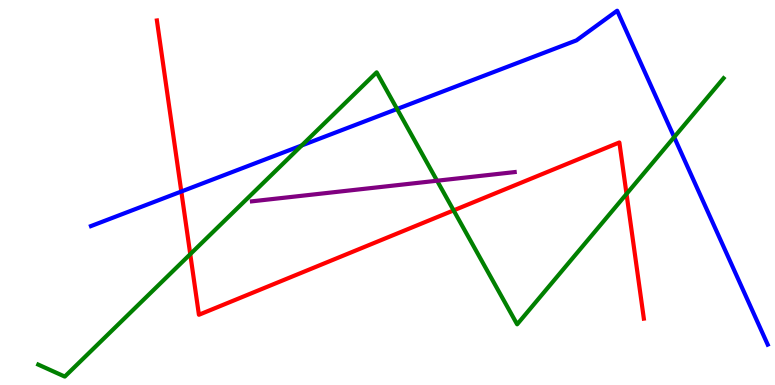[{'lines': ['blue', 'red'], 'intersections': [{'x': 2.34, 'y': 5.03}]}, {'lines': ['green', 'red'], 'intersections': [{'x': 2.45, 'y': 3.4}, {'x': 5.85, 'y': 4.54}, {'x': 8.08, 'y': 4.96}]}, {'lines': ['purple', 'red'], 'intersections': []}, {'lines': ['blue', 'green'], 'intersections': [{'x': 3.89, 'y': 6.22}, {'x': 5.12, 'y': 7.17}, {'x': 8.7, 'y': 6.44}]}, {'lines': ['blue', 'purple'], 'intersections': []}, {'lines': ['green', 'purple'], 'intersections': [{'x': 5.64, 'y': 5.31}]}]